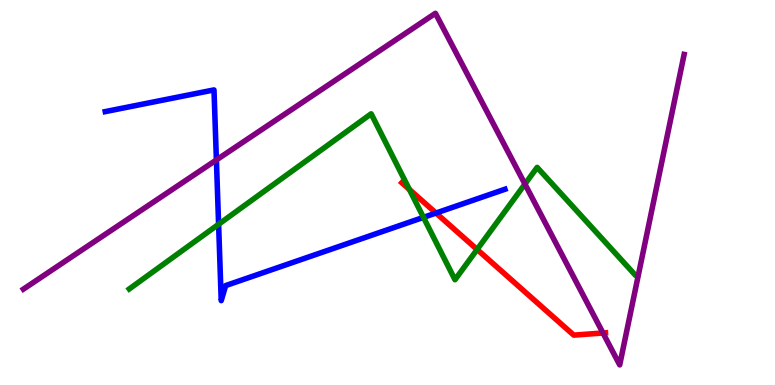[{'lines': ['blue', 'red'], 'intersections': [{'x': 5.63, 'y': 4.47}]}, {'lines': ['green', 'red'], 'intersections': [{'x': 5.28, 'y': 5.08}, {'x': 6.16, 'y': 3.52}]}, {'lines': ['purple', 'red'], 'intersections': [{'x': 7.78, 'y': 1.35}]}, {'lines': ['blue', 'green'], 'intersections': [{'x': 2.82, 'y': 4.17}, {'x': 5.46, 'y': 4.35}]}, {'lines': ['blue', 'purple'], 'intersections': [{'x': 2.79, 'y': 5.85}]}, {'lines': ['green', 'purple'], 'intersections': [{'x': 6.77, 'y': 5.22}]}]